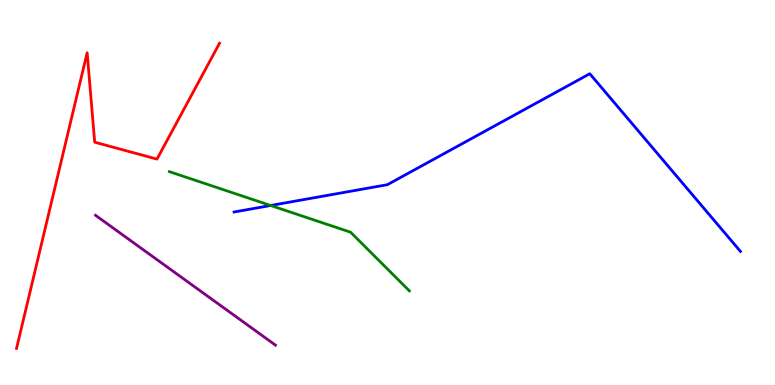[{'lines': ['blue', 'red'], 'intersections': []}, {'lines': ['green', 'red'], 'intersections': []}, {'lines': ['purple', 'red'], 'intersections': []}, {'lines': ['blue', 'green'], 'intersections': [{'x': 3.49, 'y': 4.66}]}, {'lines': ['blue', 'purple'], 'intersections': []}, {'lines': ['green', 'purple'], 'intersections': []}]